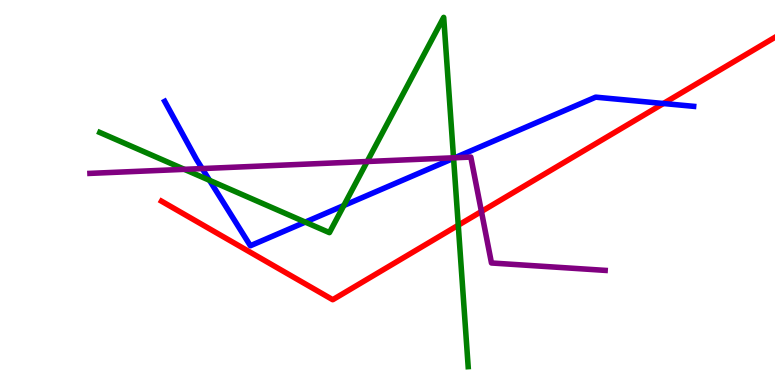[{'lines': ['blue', 'red'], 'intersections': [{'x': 8.56, 'y': 7.31}]}, {'lines': ['green', 'red'], 'intersections': [{'x': 5.91, 'y': 4.15}]}, {'lines': ['purple', 'red'], 'intersections': [{'x': 6.21, 'y': 4.51}]}, {'lines': ['blue', 'green'], 'intersections': [{'x': 2.7, 'y': 5.32}, {'x': 3.94, 'y': 4.23}, {'x': 4.44, 'y': 4.66}, {'x': 5.85, 'y': 5.89}]}, {'lines': ['blue', 'purple'], 'intersections': [{'x': 2.61, 'y': 5.62}, {'x': 5.87, 'y': 5.9}]}, {'lines': ['green', 'purple'], 'intersections': [{'x': 2.38, 'y': 5.6}, {'x': 4.74, 'y': 5.81}, {'x': 5.85, 'y': 5.9}]}]